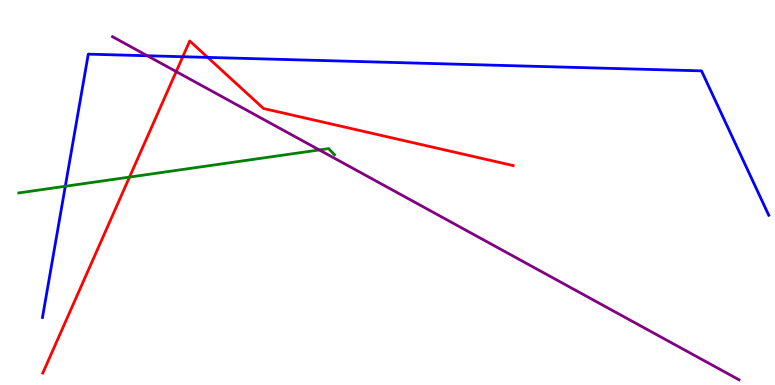[{'lines': ['blue', 'red'], 'intersections': [{'x': 2.36, 'y': 8.53}, {'x': 2.68, 'y': 8.51}]}, {'lines': ['green', 'red'], 'intersections': [{'x': 1.67, 'y': 5.4}]}, {'lines': ['purple', 'red'], 'intersections': [{'x': 2.27, 'y': 8.14}]}, {'lines': ['blue', 'green'], 'intersections': [{'x': 0.843, 'y': 5.16}]}, {'lines': ['blue', 'purple'], 'intersections': [{'x': 1.9, 'y': 8.55}]}, {'lines': ['green', 'purple'], 'intersections': [{'x': 4.12, 'y': 6.11}]}]